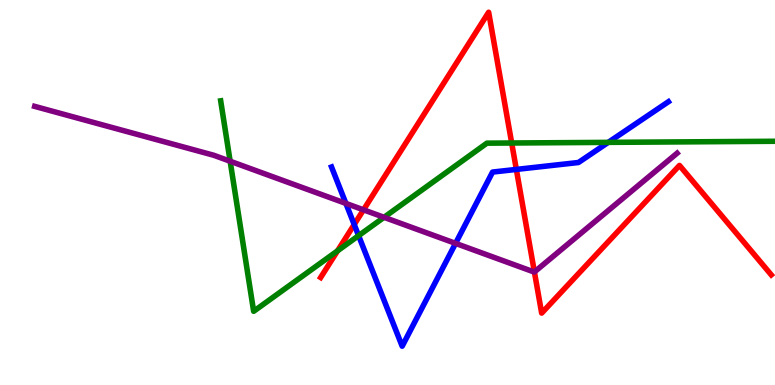[{'lines': ['blue', 'red'], 'intersections': [{'x': 4.57, 'y': 4.17}, {'x': 6.66, 'y': 5.6}]}, {'lines': ['green', 'red'], 'intersections': [{'x': 4.36, 'y': 3.48}, {'x': 6.6, 'y': 6.29}]}, {'lines': ['purple', 'red'], 'intersections': [{'x': 4.69, 'y': 4.55}, {'x': 6.9, 'y': 2.94}]}, {'lines': ['blue', 'green'], 'intersections': [{'x': 4.63, 'y': 3.88}, {'x': 7.85, 'y': 6.3}]}, {'lines': ['blue', 'purple'], 'intersections': [{'x': 4.46, 'y': 4.72}, {'x': 5.88, 'y': 3.68}]}, {'lines': ['green', 'purple'], 'intersections': [{'x': 2.97, 'y': 5.81}, {'x': 4.96, 'y': 4.36}]}]